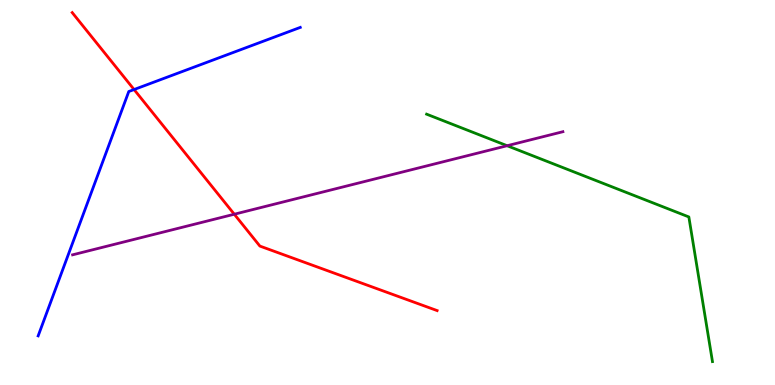[{'lines': ['blue', 'red'], 'intersections': [{'x': 1.73, 'y': 7.67}]}, {'lines': ['green', 'red'], 'intersections': []}, {'lines': ['purple', 'red'], 'intersections': [{'x': 3.02, 'y': 4.44}]}, {'lines': ['blue', 'green'], 'intersections': []}, {'lines': ['blue', 'purple'], 'intersections': []}, {'lines': ['green', 'purple'], 'intersections': [{'x': 6.54, 'y': 6.22}]}]